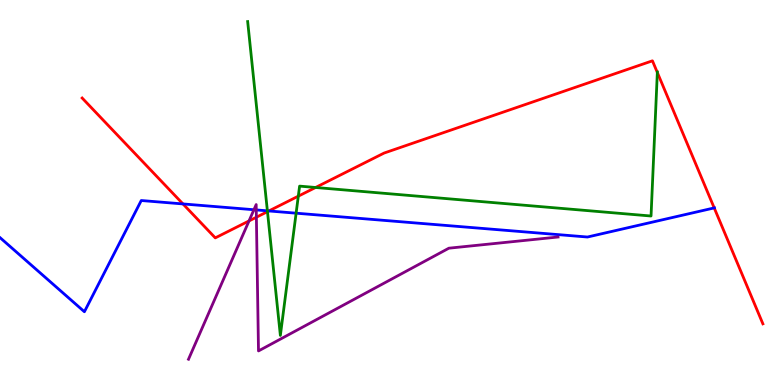[{'lines': ['blue', 'red'], 'intersections': [{'x': 2.36, 'y': 4.7}, {'x': 3.47, 'y': 4.52}, {'x': 9.22, 'y': 4.6}]}, {'lines': ['green', 'red'], 'intersections': [{'x': 3.45, 'y': 4.5}, {'x': 3.85, 'y': 4.9}, {'x': 4.07, 'y': 5.13}, {'x': 8.48, 'y': 8.12}]}, {'lines': ['purple', 'red'], 'intersections': [{'x': 3.21, 'y': 4.26}, {'x': 3.31, 'y': 4.36}]}, {'lines': ['blue', 'green'], 'intersections': [{'x': 3.45, 'y': 4.52}, {'x': 3.82, 'y': 4.46}]}, {'lines': ['blue', 'purple'], 'intersections': [{'x': 3.28, 'y': 4.55}, {'x': 3.31, 'y': 4.55}]}, {'lines': ['green', 'purple'], 'intersections': []}]